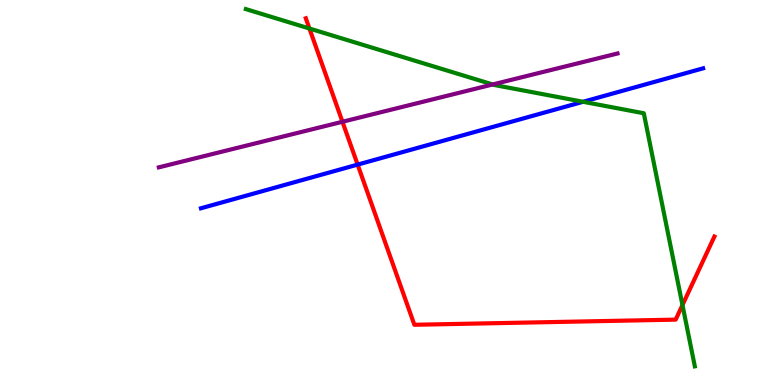[{'lines': ['blue', 'red'], 'intersections': [{'x': 4.61, 'y': 5.72}]}, {'lines': ['green', 'red'], 'intersections': [{'x': 3.99, 'y': 9.26}, {'x': 8.81, 'y': 2.08}]}, {'lines': ['purple', 'red'], 'intersections': [{'x': 4.42, 'y': 6.84}]}, {'lines': ['blue', 'green'], 'intersections': [{'x': 7.52, 'y': 7.36}]}, {'lines': ['blue', 'purple'], 'intersections': []}, {'lines': ['green', 'purple'], 'intersections': [{'x': 6.36, 'y': 7.81}]}]